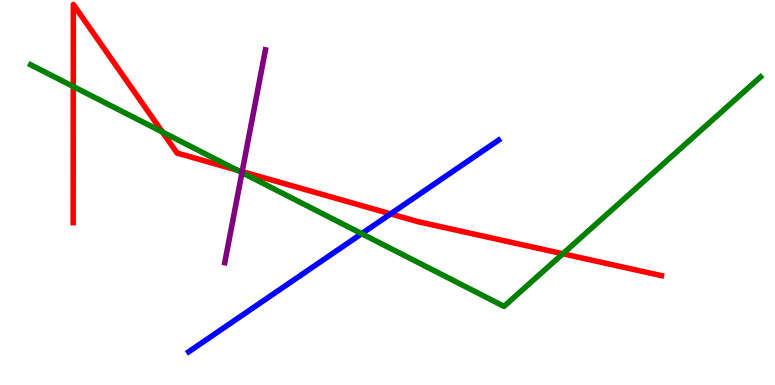[{'lines': ['blue', 'red'], 'intersections': [{'x': 5.04, 'y': 4.44}]}, {'lines': ['green', 'red'], 'intersections': [{'x': 0.946, 'y': 7.75}, {'x': 2.1, 'y': 6.57}, {'x': 3.06, 'y': 5.58}, {'x': 7.26, 'y': 3.41}]}, {'lines': ['purple', 'red'], 'intersections': [{'x': 3.12, 'y': 5.54}]}, {'lines': ['blue', 'green'], 'intersections': [{'x': 4.67, 'y': 3.93}]}, {'lines': ['blue', 'purple'], 'intersections': []}, {'lines': ['green', 'purple'], 'intersections': [{'x': 3.12, 'y': 5.52}]}]